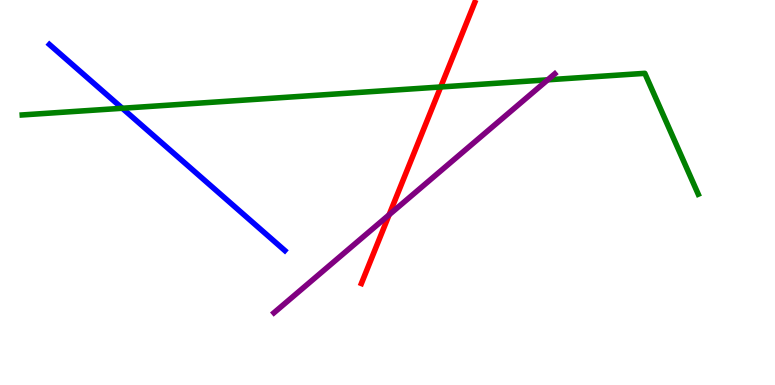[{'lines': ['blue', 'red'], 'intersections': []}, {'lines': ['green', 'red'], 'intersections': [{'x': 5.69, 'y': 7.74}]}, {'lines': ['purple', 'red'], 'intersections': [{'x': 5.02, 'y': 4.42}]}, {'lines': ['blue', 'green'], 'intersections': [{'x': 1.58, 'y': 7.19}]}, {'lines': ['blue', 'purple'], 'intersections': []}, {'lines': ['green', 'purple'], 'intersections': [{'x': 7.07, 'y': 7.93}]}]